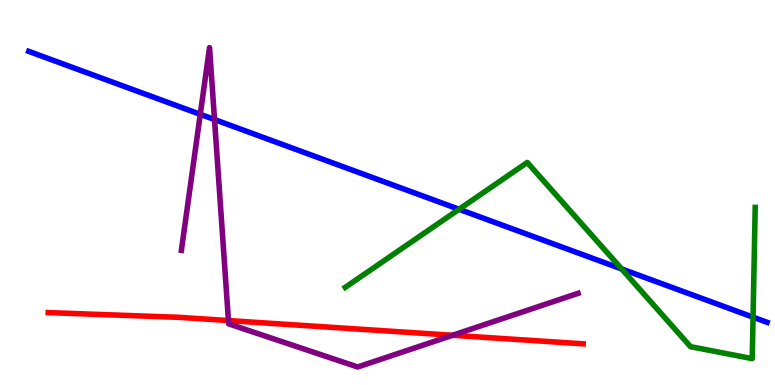[{'lines': ['blue', 'red'], 'intersections': []}, {'lines': ['green', 'red'], 'intersections': []}, {'lines': ['purple', 'red'], 'intersections': [{'x': 2.95, 'y': 1.67}, {'x': 5.84, 'y': 1.29}]}, {'lines': ['blue', 'green'], 'intersections': [{'x': 5.92, 'y': 4.56}, {'x': 8.02, 'y': 3.01}, {'x': 9.72, 'y': 1.76}]}, {'lines': ['blue', 'purple'], 'intersections': [{'x': 2.58, 'y': 7.03}, {'x': 2.77, 'y': 6.89}]}, {'lines': ['green', 'purple'], 'intersections': []}]